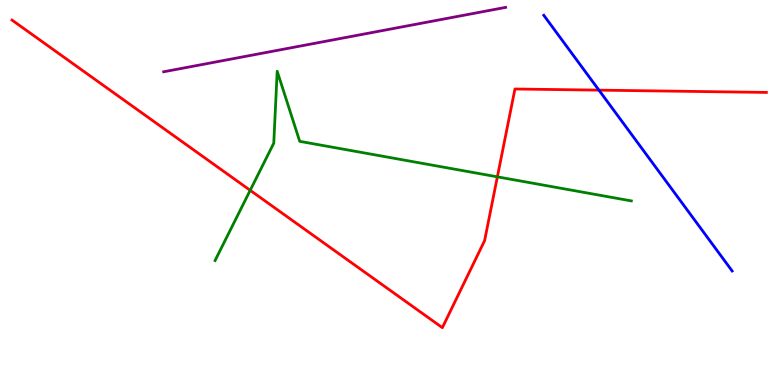[{'lines': ['blue', 'red'], 'intersections': [{'x': 7.73, 'y': 7.66}]}, {'lines': ['green', 'red'], 'intersections': [{'x': 3.23, 'y': 5.06}, {'x': 6.42, 'y': 5.41}]}, {'lines': ['purple', 'red'], 'intersections': []}, {'lines': ['blue', 'green'], 'intersections': []}, {'lines': ['blue', 'purple'], 'intersections': []}, {'lines': ['green', 'purple'], 'intersections': []}]